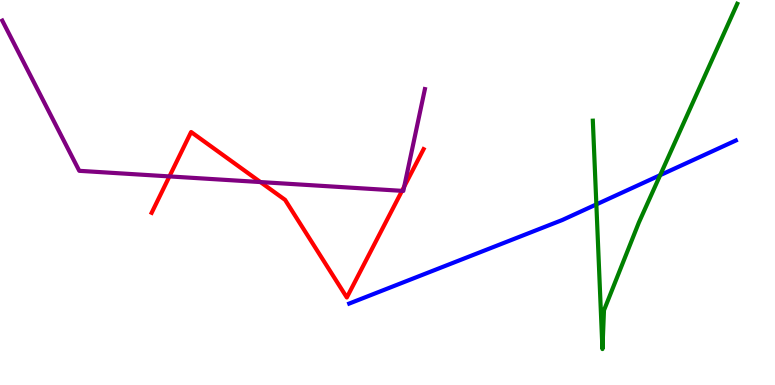[{'lines': ['blue', 'red'], 'intersections': []}, {'lines': ['green', 'red'], 'intersections': []}, {'lines': ['purple', 'red'], 'intersections': [{'x': 2.19, 'y': 5.42}, {'x': 3.36, 'y': 5.27}, {'x': 5.19, 'y': 5.04}, {'x': 5.22, 'y': 5.15}]}, {'lines': ['blue', 'green'], 'intersections': [{'x': 7.69, 'y': 4.69}, {'x': 8.52, 'y': 5.45}]}, {'lines': ['blue', 'purple'], 'intersections': []}, {'lines': ['green', 'purple'], 'intersections': []}]